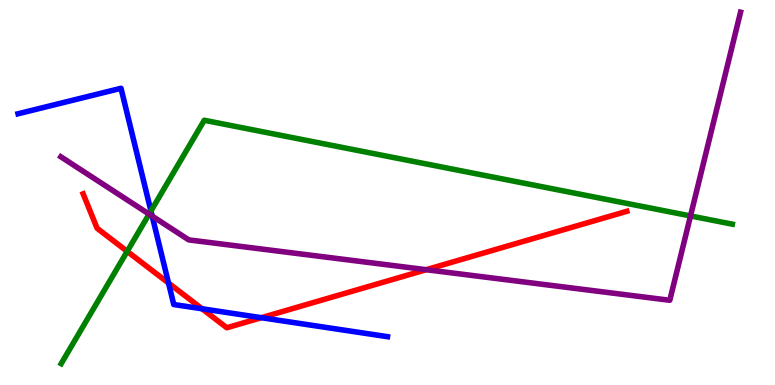[{'lines': ['blue', 'red'], 'intersections': [{'x': 2.17, 'y': 2.65}, {'x': 2.61, 'y': 1.98}, {'x': 3.37, 'y': 1.75}]}, {'lines': ['green', 'red'], 'intersections': [{'x': 1.64, 'y': 3.47}]}, {'lines': ['purple', 'red'], 'intersections': [{'x': 5.5, 'y': 2.99}]}, {'lines': ['blue', 'green'], 'intersections': [{'x': 1.95, 'y': 4.52}]}, {'lines': ['blue', 'purple'], 'intersections': [{'x': 1.96, 'y': 4.39}]}, {'lines': ['green', 'purple'], 'intersections': [{'x': 1.92, 'y': 4.44}, {'x': 8.91, 'y': 4.39}]}]